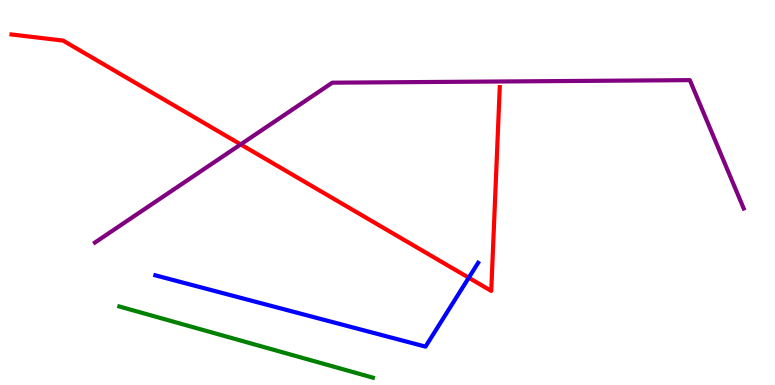[{'lines': ['blue', 'red'], 'intersections': [{'x': 6.05, 'y': 2.79}]}, {'lines': ['green', 'red'], 'intersections': []}, {'lines': ['purple', 'red'], 'intersections': [{'x': 3.11, 'y': 6.25}]}, {'lines': ['blue', 'green'], 'intersections': []}, {'lines': ['blue', 'purple'], 'intersections': []}, {'lines': ['green', 'purple'], 'intersections': []}]